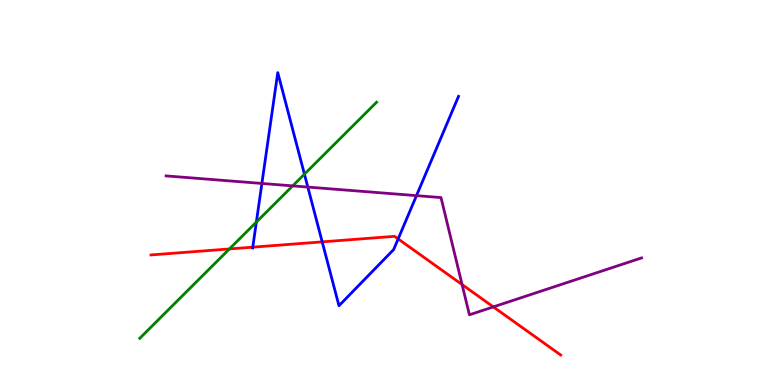[{'lines': ['blue', 'red'], 'intersections': [{'x': 3.26, 'y': 3.58}, {'x': 4.16, 'y': 3.72}, {'x': 5.14, 'y': 3.79}]}, {'lines': ['green', 'red'], 'intersections': [{'x': 2.96, 'y': 3.53}]}, {'lines': ['purple', 'red'], 'intersections': [{'x': 5.96, 'y': 2.61}, {'x': 6.37, 'y': 2.03}]}, {'lines': ['blue', 'green'], 'intersections': [{'x': 3.31, 'y': 4.23}, {'x': 3.93, 'y': 5.48}]}, {'lines': ['blue', 'purple'], 'intersections': [{'x': 3.38, 'y': 5.24}, {'x': 3.97, 'y': 5.14}, {'x': 5.37, 'y': 4.92}]}, {'lines': ['green', 'purple'], 'intersections': [{'x': 3.78, 'y': 5.17}]}]